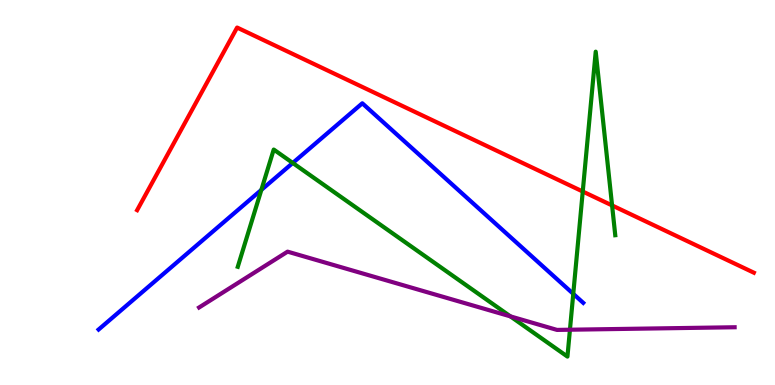[{'lines': ['blue', 'red'], 'intersections': []}, {'lines': ['green', 'red'], 'intersections': [{'x': 7.52, 'y': 5.03}, {'x': 7.9, 'y': 4.66}]}, {'lines': ['purple', 'red'], 'intersections': []}, {'lines': ['blue', 'green'], 'intersections': [{'x': 3.37, 'y': 5.07}, {'x': 3.78, 'y': 5.77}, {'x': 7.4, 'y': 2.37}]}, {'lines': ['blue', 'purple'], 'intersections': []}, {'lines': ['green', 'purple'], 'intersections': [{'x': 6.59, 'y': 1.78}, {'x': 7.35, 'y': 1.44}]}]